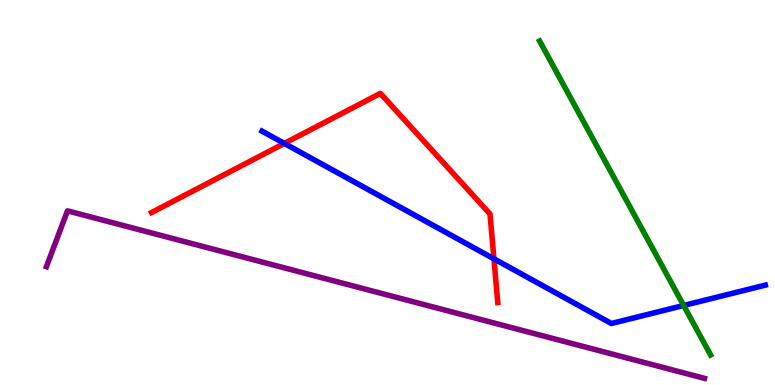[{'lines': ['blue', 'red'], 'intersections': [{'x': 3.67, 'y': 6.28}, {'x': 6.37, 'y': 3.28}]}, {'lines': ['green', 'red'], 'intersections': []}, {'lines': ['purple', 'red'], 'intersections': []}, {'lines': ['blue', 'green'], 'intersections': [{'x': 8.82, 'y': 2.07}]}, {'lines': ['blue', 'purple'], 'intersections': []}, {'lines': ['green', 'purple'], 'intersections': []}]